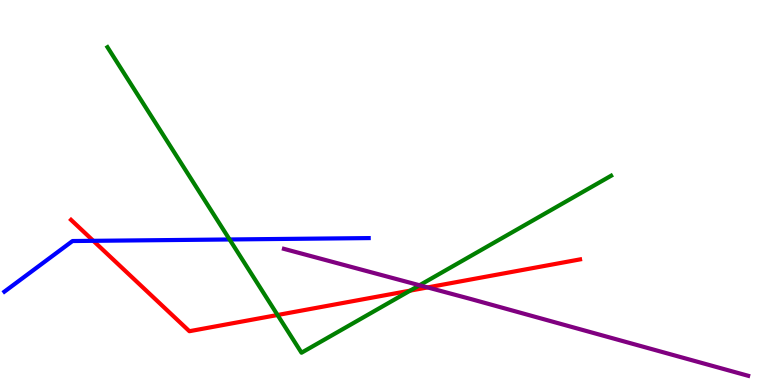[{'lines': ['blue', 'red'], 'intersections': [{'x': 1.2, 'y': 3.74}]}, {'lines': ['green', 'red'], 'intersections': [{'x': 3.58, 'y': 1.82}, {'x': 5.29, 'y': 2.45}]}, {'lines': ['purple', 'red'], 'intersections': [{'x': 5.52, 'y': 2.53}]}, {'lines': ['blue', 'green'], 'intersections': [{'x': 2.96, 'y': 3.78}]}, {'lines': ['blue', 'purple'], 'intersections': []}, {'lines': ['green', 'purple'], 'intersections': [{'x': 5.41, 'y': 2.59}]}]